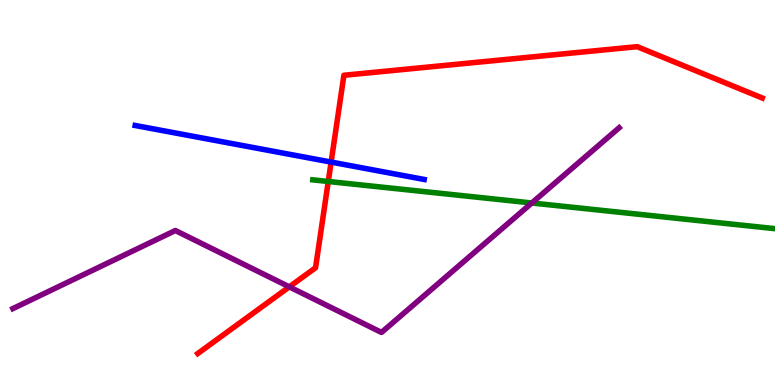[{'lines': ['blue', 'red'], 'intersections': [{'x': 4.27, 'y': 5.79}]}, {'lines': ['green', 'red'], 'intersections': [{'x': 4.24, 'y': 5.29}]}, {'lines': ['purple', 'red'], 'intersections': [{'x': 3.73, 'y': 2.55}]}, {'lines': ['blue', 'green'], 'intersections': []}, {'lines': ['blue', 'purple'], 'intersections': []}, {'lines': ['green', 'purple'], 'intersections': [{'x': 6.86, 'y': 4.73}]}]